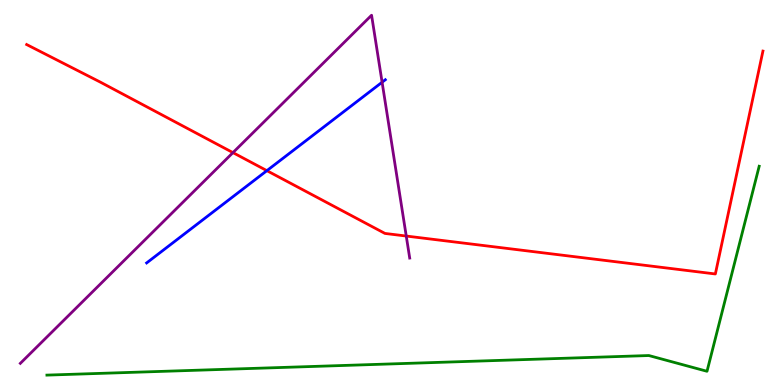[{'lines': ['blue', 'red'], 'intersections': [{'x': 3.44, 'y': 5.57}]}, {'lines': ['green', 'red'], 'intersections': []}, {'lines': ['purple', 'red'], 'intersections': [{'x': 3.01, 'y': 6.04}, {'x': 5.24, 'y': 3.87}]}, {'lines': ['blue', 'green'], 'intersections': []}, {'lines': ['blue', 'purple'], 'intersections': [{'x': 4.93, 'y': 7.86}]}, {'lines': ['green', 'purple'], 'intersections': []}]